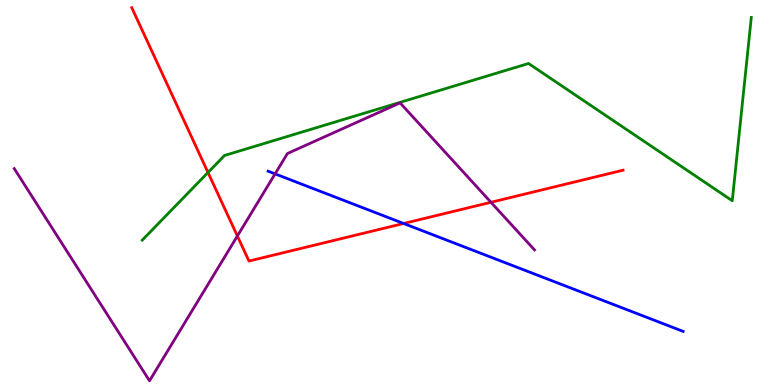[{'lines': ['blue', 'red'], 'intersections': [{'x': 5.21, 'y': 4.2}]}, {'lines': ['green', 'red'], 'intersections': [{'x': 2.68, 'y': 5.52}]}, {'lines': ['purple', 'red'], 'intersections': [{'x': 3.06, 'y': 3.87}, {'x': 6.34, 'y': 4.75}]}, {'lines': ['blue', 'green'], 'intersections': []}, {'lines': ['blue', 'purple'], 'intersections': [{'x': 3.55, 'y': 5.48}]}, {'lines': ['green', 'purple'], 'intersections': []}]